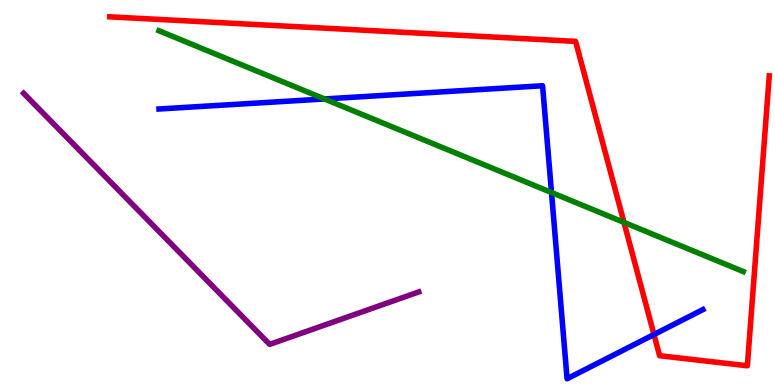[{'lines': ['blue', 'red'], 'intersections': [{'x': 8.44, 'y': 1.31}]}, {'lines': ['green', 'red'], 'intersections': [{'x': 8.05, 'y': 4.22}]}, {'lines': ['purple', 'red'], 'intersections': []}, {'lines': ['blue', 'green'], 'intersections': [{'x': 4.19, 'y': 7.43}, {'x': 7.12, 'y': 5.0}]}, {'lines': ['blue', 'purple'], 'intersections': []}, {'lines': ['green', 'purple'], 'intersections': []}]